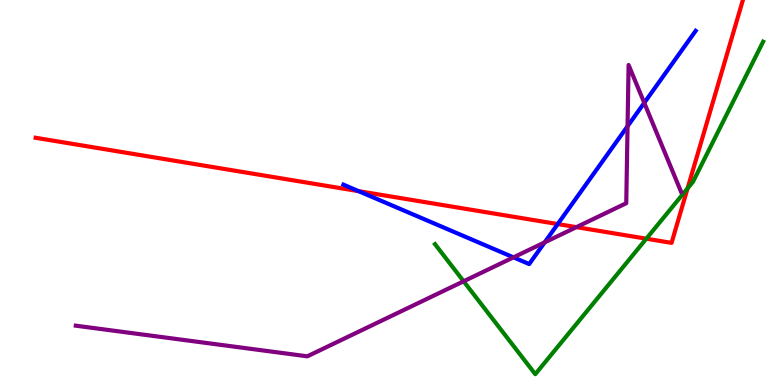[{'lines': ['blue', 'red'], 'intersections': [{'x': 4.63, 'y': 5.04}, {'x': 7.2, 'y': 4.18}]}, {'lines': ['green', 'red'], 'intersections': [{'x': 8.34, 'y': 3.8}, {'x': 8.87, 'y': 5.11}]}, {'lines': ['purple', 'red'], 'intersections': [{'x': 7.44, 'y': 4.1}]}, {'lines': ['blue', 'green'], 'intersections': []}, {'lines': ['blue', 'purple'], 'intersections': [{'x': 6.63, 'y': 3.32}, {'x': 7.03, 'y': 3.7}, {'x': 8.1, 'y': 6.72}, {'x': 8.31, 'y': 7.33}]}, {'lines': ['green', 'purple'], 'intersections': [{'x': 5.98, 'y': 2.69}]}]